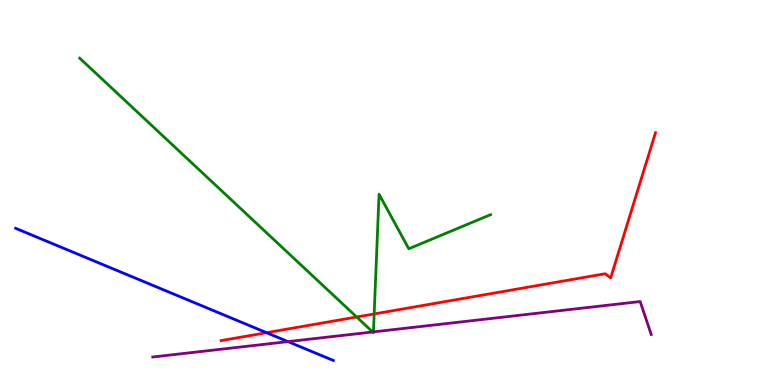[{'lines': ['blue', 'red'], 'intersections': [{'x': 3.44, 'y': 1.36}]}, {'lines': ['green', 'red'], 'intersections': [{'x': 4.6, 'y': 1.77}, {'x': 4.83, 'y': 1.85}]}, {'lines': ['purple', 'red'], 'intersections': []}, {'lines': ['blue', 'green'], 'intersections': []}, {'lines': ['blue', 'purple'], 'intersections': [{'x': 3.72, 'y': 1.13}]}, {'lines': ['green', 'purple'], 'intersections': [{'x': 4.81, 'y': 1.38}, {'x': 4.82, 'y': 1.38}]}]